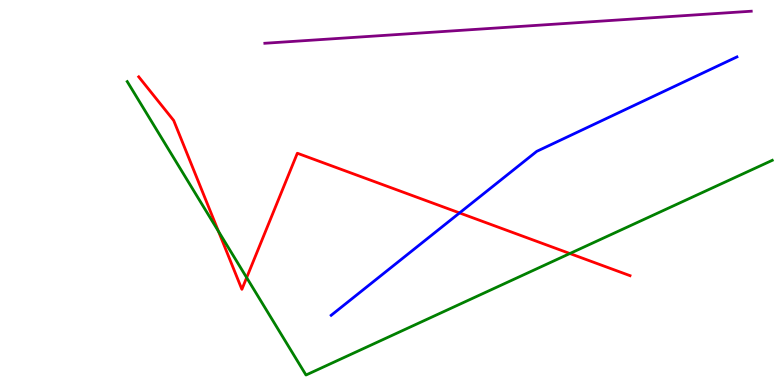[{'lines': ['blue', 'red'], 'intersections': [{'x': 5.93, 'y': 4.47}]}, {'lines': ['green', 'red'], 'intersections': [{'x': 2.82, 'y': 3.99}, {'x': 3.18, 'y': 2.79}, {'x': 7.35, 'y': 3.41}]}, {'lines': ['purple', 'red'], 'intersections': []}, {'lines': ['blue', 'green'], 'intersections': []}, {'lines': ['blue', 'purple'], 'intersections': []}, {'lines': ['green', 'purple'], 'intersections': []}]